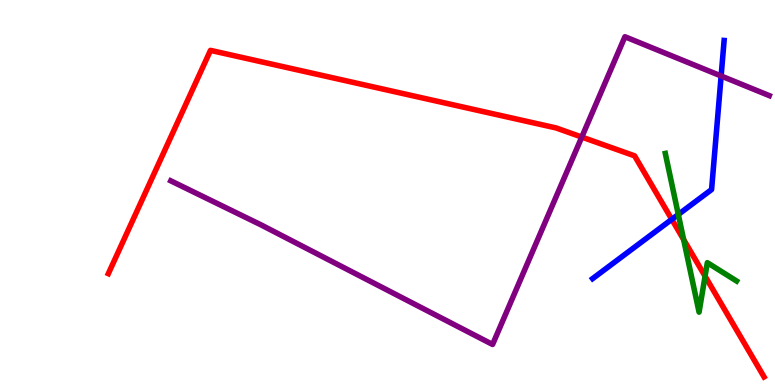[{'lines': ['blue', 'red'], 'intersections': [{'x': 8.67, 'y': 4.3}]}, {'lines': ['green', 'red'], 'intersections': [{'x': 8.82, 'y': 3.78}, {'x': 9.1, 'y': 2.83}]}, {'lines': ['purple', 'red'], 'intersections': [{'x': 7.51, 'y': 6.44}]}, {'lines': ['blue', 'green'], 'intersections': [{'x': 8.75, 'y': 4.43}]}, {'lines': ['blue', 'purple'], 'intersections': [{'x': 9.3, 'y': 8.03}]}, {'lines': ['green', 'purple'], 'intersections': []}]